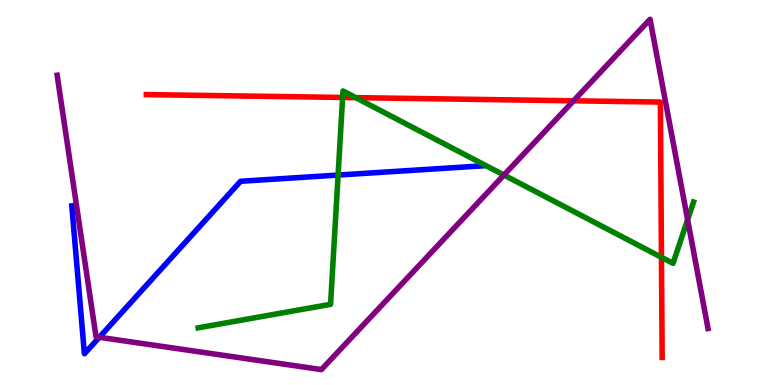[{'lines': ['blue', 'red'], 'intersections': []}, {'lines': ['green', 'red'], 'intersections': [{'x': 4.42, 'y': 7.47}, {'x': 4.59, 'y': 7.46}, {'x': 8.53, 'y': 3.32}]}, {'lines': ['purple', 'red'], 'intersections': [{'x': 7.4, 'y': 7.38}]}, {'lines': ['blue', 'green'], 'intersections': [{'x': 4.36, 'y': 5.45}]}, {'lines': ['blue', 'purple'], 'intersections': [{'x': 1.28, 'y': 1.24}]}, {'lines': ['green', 'purple'], 'intersections': [{'x': 6.5, 'y': 5.45}, {'x': 8.87, 'y': 4.29}]}]